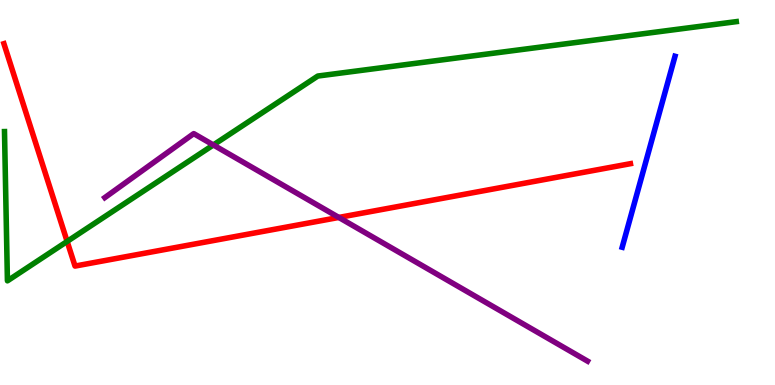[{'lines': ['blue', 'red'], 'intersections': []}, {'lines': ['green', 'red'], 'intersections': [{'x': 0.866, 'y': 3.73}]}, {'lines': ['purple', 'red'], 'intersections': [{'x': 4.37, 'y': 4.35}]}, {'lines': ['blue', 'green'], 'intersections': []}, {'lines': ['blue', 'purple'], 'intersections': []}, {'lines': ['green', 'purple'], 'intersections': [{'x': 2.75, 'y': 6.23}]}]